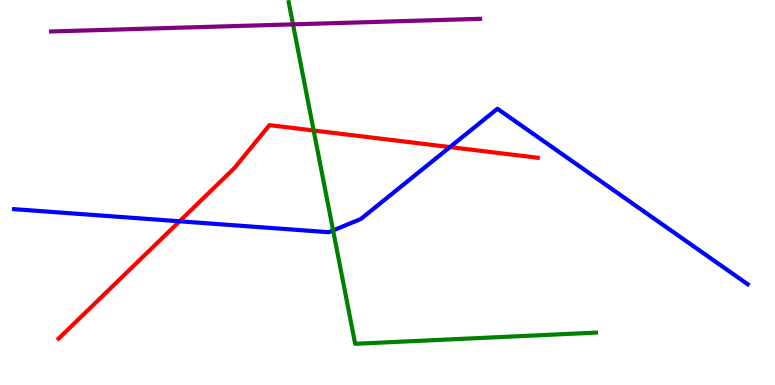[{'lines': ['blue', 'red'], 'intersections': [{'x': 2.32, 'y': 4.25}, {'x': 5.81, 'y': 6.18}]}, {'lines': ['green', 'red'], 'intersections': [{'x': 4.05, 'y': 6.61}]}, {'lines': ['purple', 'red'], 'intersections': []}, {'lines': ['blue', 'green'], 'intersections': [{'x': 4.3, 'y': 4.01}]}, {'lines': ['blue', 'purple'], 'intersections': []}, {'lines': ['green', 'purple'], 'intersections': [{'x': 3.78, 'y': 9.37}]}]